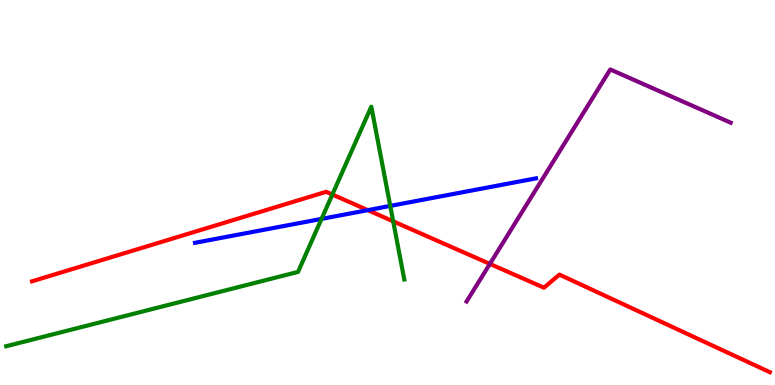[{'lines': ['blue', 'red'], 'intersections': [{'x': 4.75, 'y': 4.54}]}, {'lines': ['green', 'red'], 'intersections': [{'x': 4.29, 'y': 4.95}, {'x': 5.07, 'y': 4.25}]}, {'lines': ['purple', 'red'], 'intersections': [{'x': 6.32, 'y': 3.15}]}, {'lines': ['blue', 'green'], 'intersections': [{'x': 4.15, 'y': 4.31}, {'x': 5.04, 'y': 4.65}]}, {'lines': ['blue', 'purple'], 'intersections': []}, {'lines': ['green', 'purple'], 'intersections': []}]